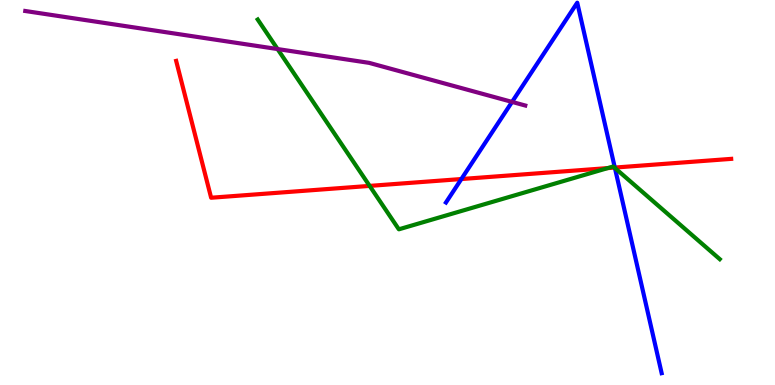[{'lines': ['blue', 'red'], 'intersections': [{'x': 5.95, 'y': 5.35}, {'x': 7.93, 'y': 5.65}]}, {'lines': ['green', 'red'], 'intersections': [{'x': 4.77, 'y': 5.17}, {'x': 7.84, 'y': 5.63}, {'x': 7.93, 'y': 5.65}]}, {'lines': ['purple', 'red'], 'intersections': []}, {'lines': ['blue', 'green'], 'intersections': [{'x': 7.93, 'y': 5.64}]}, {'lines': ['blue', 'purple'], 'intersections': [{'x': 6.61, 'y': 7.35}]}, {'lines': ['green', 'purple'], 'intersections': [{'x': 3.58, 'y': 8.73}]}]